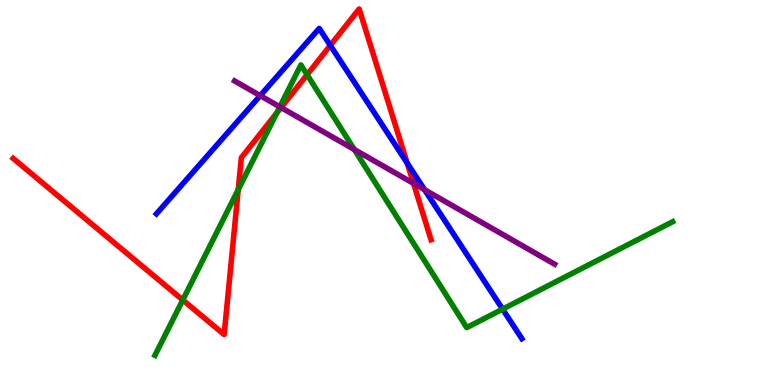[{'lines': ['blue', 'red'], 'intersections': [{'x': 4.26, 'y': 8.82}, {'x': 5.25, 'y': 5.76}]}, {'lines': ['green', 'red'], 'intersections': [{'x': 2.36, 'y': 2.21}, {'x': 3.07, 'y': 5.07}, {'x': 3.57, 'y': 7.06}, {'x': 3.96, 'y': 8.06}]}, {'lines': ['purple', 'red'], 'intersections': [{'x': 3.63, 'y': 7.21}, {'x': 5.34, 'y': 5.24}]}, {'lines': ['blue', 'green'], 'intersections': [{'x': 6.49, 'y': 1.97}]}, {'lines': ['blue', 'purple'], 'intersections': [{'x': 3.36, 'y': 7.52}, {'x': 5.48, 'y': 5.07}]}, {'lines': ['green', 'purple'], 'intersections': [{'x': 3.61, 'y': 7.22}, {'x': 4.57, 'y': 6.12}]}]